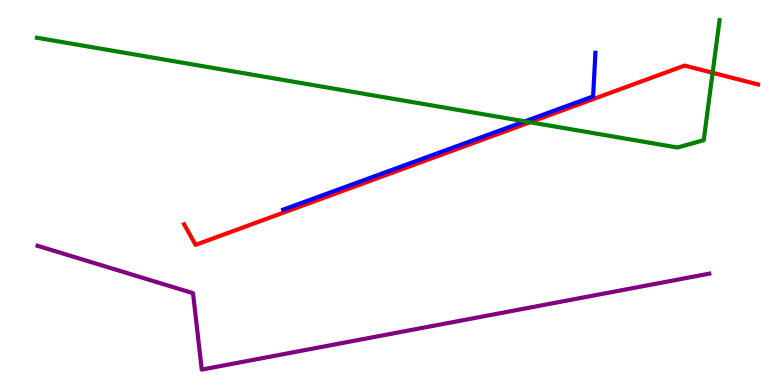[{'lines': ['blue', 'red'], 'intersections': []}, {'lines': ['green', 'red'], 'intersections': [{'x': 6.84, 'y': 6.82}, {'x': 9.2, 'y': 8.11}]}, {'lines': ['purple', 'red'], 'intersections': []}, {'lines': ['blue', 'green'], 'intersections': [{'x': 6.77, 'y': 6.85}]}, {'lines': ['blue', 'purple'], 'intersections': []}, {'lines': ['green', 'purple'], 'intersections': []}]